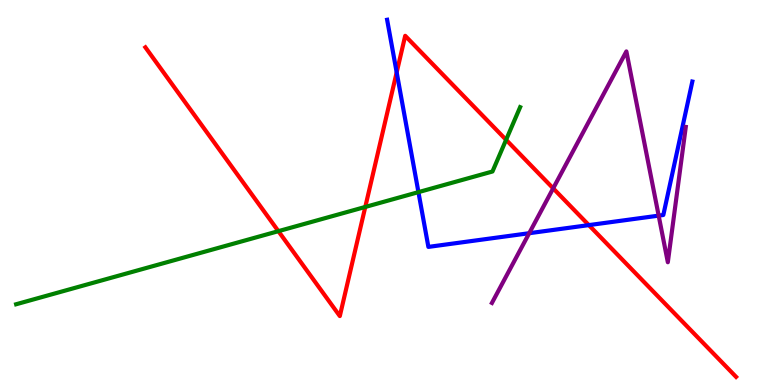[{'lines': ['blue', 'red'], 'intersections': [{'x': 5.12, 'y': 8.12}, {'x': 7.6, 'y': 4.15}]}, {'lines': ['green', 'red'], 'intersections': [{'x': 3.59, 'y': 4.0}, {'x': 4.71, 'y': 4.62}, {'x': 6.53, 'y': 6.37}]}, {'lines': ['purple', 'red'], 'intersections': [{'x': 7.14, 'y': 5.11}]}, {'lines': ['blue', 'green'], 'intersections': [{'x': 5.4, 'y': 5.01}]}, {'lines': ['blue', 'purple'], 'intersections': [{'x': 6.83, 'y': 3.94}, {'x': 8.5, 'y': 4.4}]}, {'lines': ['green', 'purple'], 'intersections': []}]